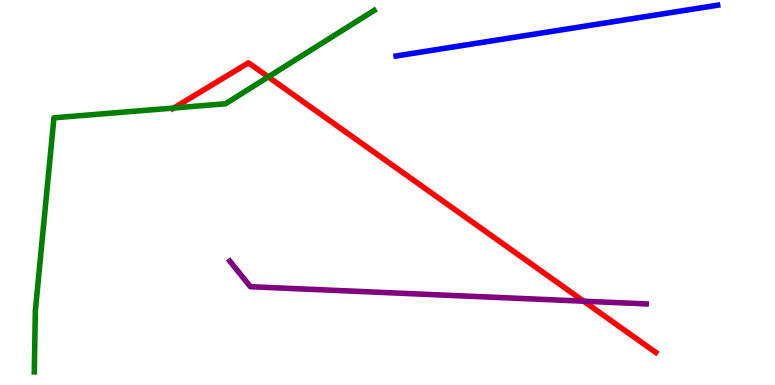[{'lines': ['blue', 'red'], 'intersections': []}, {'lines': ['green', 'red'], 'intersections': [{'x': 2.24, 'y': 7.19}, {'x': 3.46, 'y': 8.0}]}, {'lines': ['purple', 'red'], 'intersections': [{'x': 7.53, 'y': 2.18}]}, {'lines': ['blue', 'green'], 'intersections': []}, {'lines': ['blue', 'purple'], 'intersections': []}, {'lines': ['green', 'purple'], 'intersections': []}]